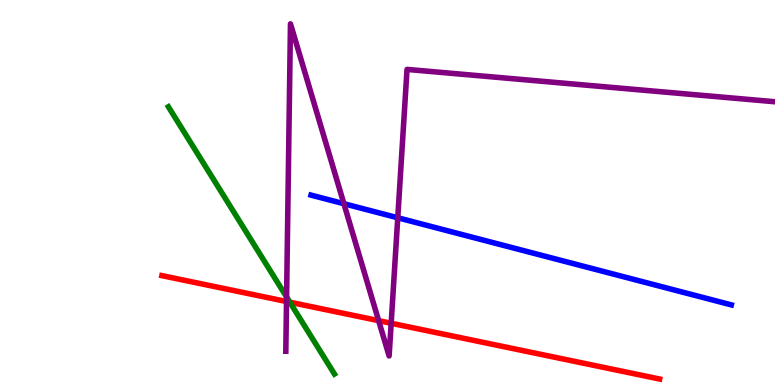[{'lines': ['blue', 'red'], 'intersections': []}, {'lines': ['green', 'red'], 'intersections': [{'x': 3.74, 'y': 2.15}]}, {'lines': ['purple', 'red'], 'intersections': [{'x': 3.7, 'y': 2.17}, {'x': 4.89, 'y': 1.67}, {'x': 5.05, 'y': 1.6}]}, {'lines': ['blue', 'green'], 'intersections': []}, {'lines': ['blue', 'purple'], 'intersections': [{'x': 4.44, 'y': 4.71}, {'x': 5.13, 'y': 4.34}]}, {'lines': ['green', 'purple'], 'intersections': [{'x': 3.7, 'y': 2.29}]}]